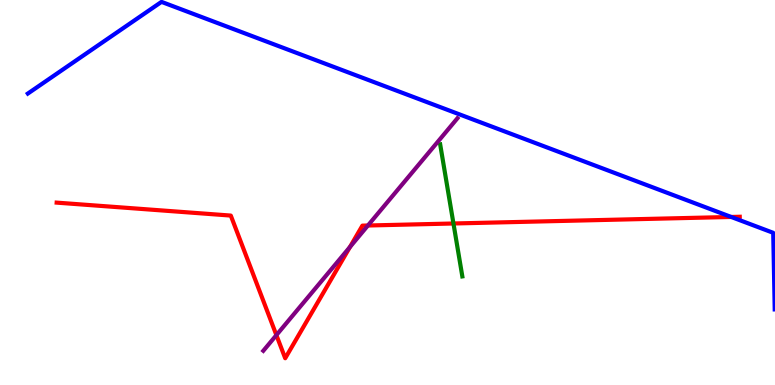[{'lines': ['blue', 'red'], 'intersections': [{'x': 9.43, 'y': 4.36}]}, {'lines': ['green', 'red'], 'intersections': [{'x': 5.85, 'y': 4.2}]}, {'lines': ['purple', 'red'], 'intersections': [{'x': 3.57, 'y': 1.3}, {'x': 4.52, 'y': 3.58}, {'x': 4.75, 'y': 4.14}]}, {'lines': ['blue', 'green'], 'intersections': []}, {'lines': ['blue', 'purple'], 'intersections': []}, {'lines': ['green', 'purple'], 'intersections': []}]